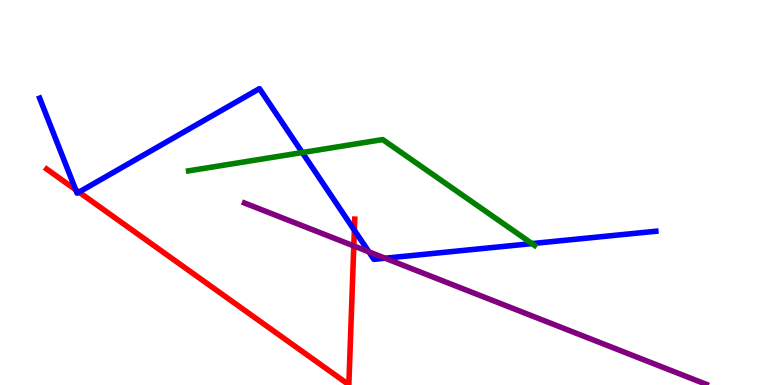[{'lines': ['blue', 'red'], 'intersections': [{'x': 0.977, 'y': 5.07}, {'x': 1.02, 'y': 5.01}, {'x': 4.57, 'y': 4.02}]}, {'lines': ['green', 'red'], 'intersections': []}, {'lines': ['purple', 'red'], 'intersections': [{'x': 4.57, 'y': 3.61}]}, {'lines': ['blue', 'green'], 'intersections': [{'x': 3.9, 'y': 6.04}, {'x': 6.86, 'y': 3.67}]}, {'lines': ['blue', 'purple'], 'intersections': [{'x': 4.76, 'y': 3.46}, {'x': 4.97, 'y': 3.29}]}, {'lines': ['green', 'purple'], 'intersections': []}]